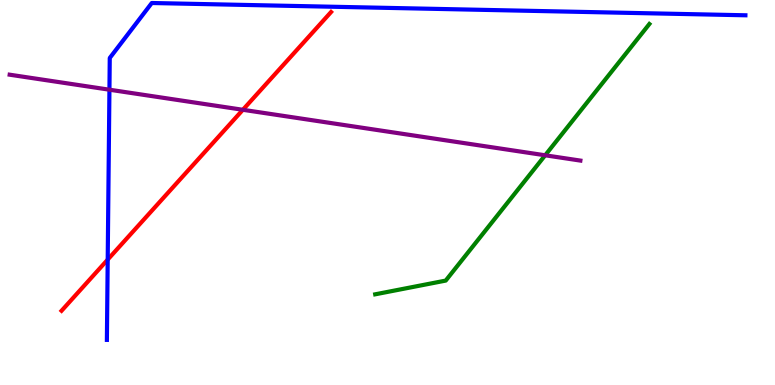[{'lines': ['blue', 'red'], 'intersections': [{'x': 1.39, 'y': 3.26}]}, {'lines': ['green', 'red'], 'intersections': []}, {'lines': ['purple', 'red'], 'intersections': [{'x': 3.13, 'y': 7.15}]}, {'lines': ['blue', 'green'], 'intersections': []}, {'lines': ['blue', 'purple'], 'intersections': [{'x': 1.41, 'y': 7.67}]}, {'lines': ['green', 'purple'], 'intersections': [{'x': 7.03, 'y': 5.97}]}]